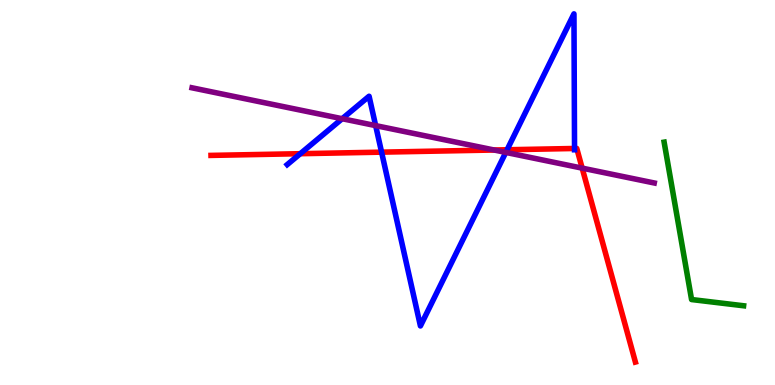[{'lines': ['blue', 'red'], 'intersections': [{'x': 3.87, 'y': 6.01}, {'x': 4.92, 'y': 6.05}, {'x': 6.54, 'y': 6.11}, {'x': 7.41, 'y': 6.14}]}, {'lines': ['green', 'red'], 'intersections': []}, {'lines': ['purple', 'red'], 'intersections': [{'x': 6.38, 'y': 6.1}, {'x': 7.51, 'y': 5.63}]}, {'lines': ['blue', 'green'], 'intersections': []}, {'lines': ['blue', 'purple'], 'intersections': [{'x': 4.42, 'y': 6.92}, {'x': 4.85, 'y': 6.74}, {'x': 6.53, 'y': 6.04}]}, {'lines': ['green', 'purple'], 'intersections': []}]